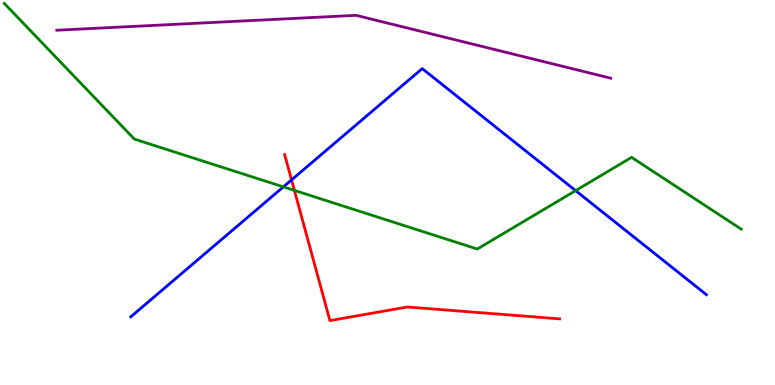[{'lines': ['blue', 'red'], 'intersections': [{'x': 3.76, 'y': 5.33}]}, {'lines': ['green', 'red'], 'intersections': [{'x': 3.8, 'y': 5.05}]}, {'lines': ['purple', 'red'], 'intersections': []}, {'lines': ['blue', 'green'], 'intersections': [{'x': 3.66, 'y': 5.15}, {'x': 7.43, 'y': 5.05}]}, {'lines': ['blue', 'purple'], 'intersections': []}, {'lines': ['green', 'purple'], 'intersections': []}]